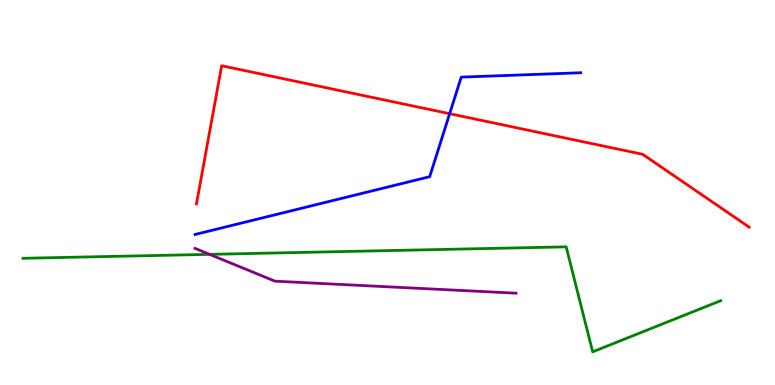[{'lines': ['blue', 'red'], 'intersections': [{'x': 5.8, 'y': 7.05}]}, {'lines': ['green', 'red'], 'intersections': []}, {'lines': ['purple', 'red'], 'intersections': []}, {'lines': ['blue', 'green'], 'intersections': []}, {'lines': ['blue', 'purple'], 'intersections': []}, {'lines': ['green', 'purple'], 'intersections': [{'x': 2.7, 'y': 3.39}]}]